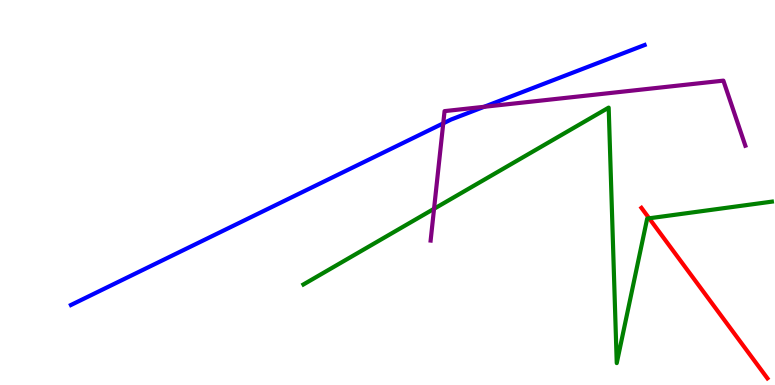[{'lines': ['blue', 'red'], 'intersections': []}, {'lines': ['green', 'red'], 'intersections': [{'x': 8.38, 'y': 4.33}]}, {'lines': ['purple', 'red'], 'intersections': []}, {'lines': ['blue', 'green'], 'intersections': []}, {'lines': ['blue', 'purple'], 'intersections': [{'x': 5.72, 'y': 6.8}, {'x': 6.25, 'y': 7.23}]}, {'lines': ['green', 'purple'], 'intersections': [{'x': 5.6, 'y': 4.58}]}]